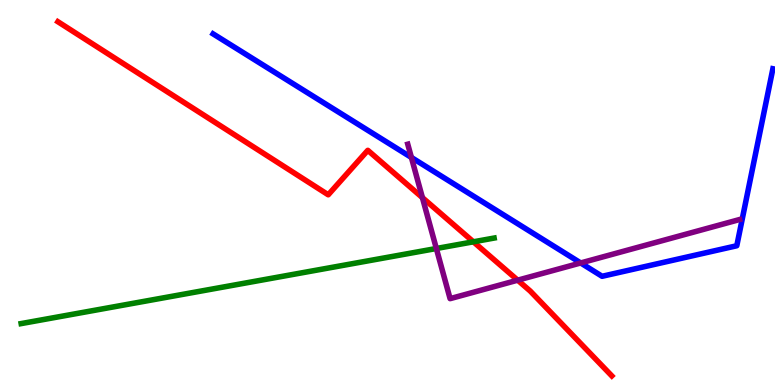[{'lines': ['blue', 'red'], 'intersections': []}, {'lines': ['green', 'red'], 'intersections': [{'x': 6.11, 'y': 3.72}]}, {'lines': ['purple', 'red'], 'intersections': [{'x': 5.45, 'y': 4.87}, {'x': 6.68, 'y': 2.72}]}, {'lines': ['blue', 'green'], 'intersections': []}, {'lines': ['blue', 'purple'], 'intersections': [{'x': 5.31, 'y': 5.91}, {'x': 7.49, 'y': 3.17}]}, {'lines': ['green', 'purple'], 'intersections': [{'x': 5.63, 'y': 3.55}]}]